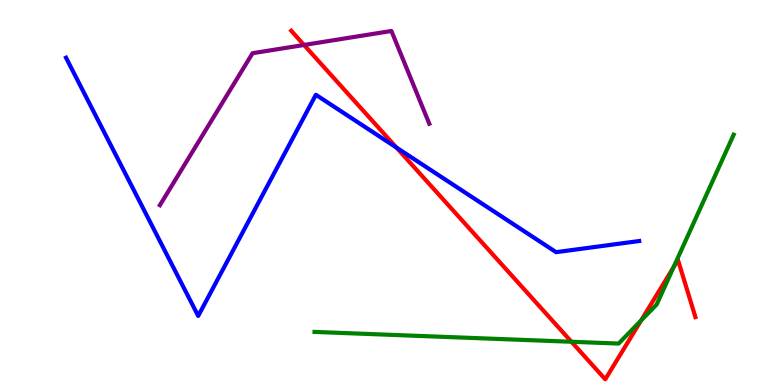[{'lines': ['blue', 'red'], 'intersections': [{'x': 5.12, 'y': 6.17}]}, {'lines': ['green', 'red'], 'intersections': [{'x': 7.37, 'y': 1.12}, {'x': 8.27, 'y': 1.68}, {'x': 8.69, 'y': 3.06}]}, {'lines': ['purple', 'red'], 'intersections': [{'x': 3.92, 'y': 8.83}]}, {'lines': ['blue', 'green'], 'intersections': []}, {'lines': ['blue', 'purple'], 'intersections': []}, {'lines': ['green', 'purple'], 'intersections': []}]